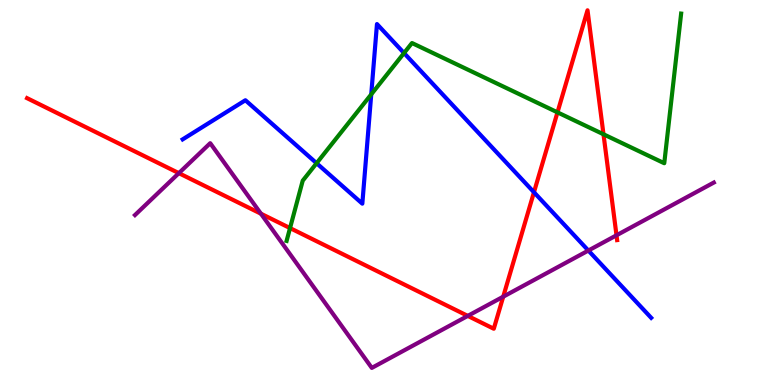[{'lines': ['blue', 'red'], 'intersections': [{'x': 6.89, 'y': 5.01}]}, {'lines': ['green', 'red'], 'intersections': [{'x': 3.74, 'y': 4.08}, {'x': 7.19, 'y': 7.08}, {'x': 7.79, 'y': 6.51}]}, {'lines': ['purple', 'red'], 'intersections': [{'x': 2.31, 'y': 5.5}, {'x': 3.37, 'y': 4.45}, {'x': 6.04, 'y': 1.79}, {'x': 6.49, 'y': 2.29}, {'x': 7.95, 'y': 3.89}]}, {'lines': ['blue', 'green'], 'intersections': [{'x': 4.09, 'y': 5.76}, {'x': 4.79, 'y': 7.55}, {'x': 5.21, 'y': 8.62}]}, {'lines': ['blue', 'purple'], 'intersections': [{'x': 7.59, 'y': 3.49}]}, {'lines': ['green', 'purple'], 'intersections': []}]